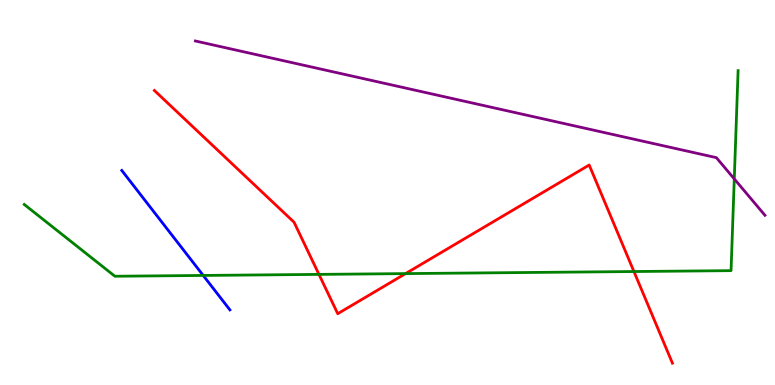[{'lines': ['blue', 'red'], 'intersections': []}, {'lines': ['green', 'red'], 'intersections': [{'x': 4.12, 'y': 2.87}, {'x': 5.23, 'y': 2.89}, {'x': 8.18, 'y': 2.95}]}, {'lines': ['purple', 'red'], 'intersections': []}, {'lines': ['blue', 'green'], 'intersections': [{'x': 2.62, 'y': 2.85}]}, {'lines': ['blue', 'purple'], 'intersections': []}, {'lines': ['green', 'purple'], 'intersections': [{'x': 9.47, 'y': 5.35}]}]